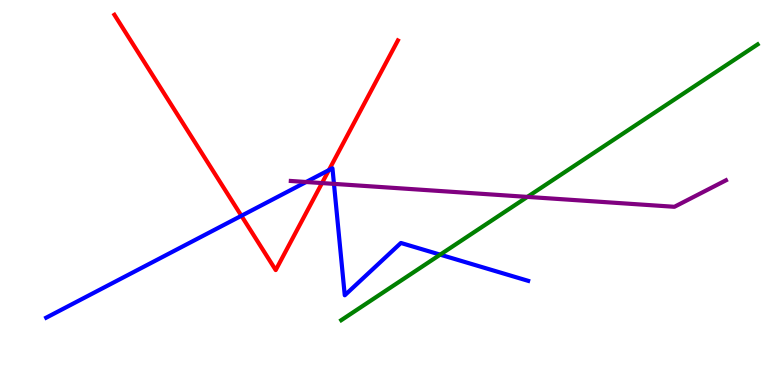[{'lines': ['blue', 'red'], 'intersections': [{'x': 3.11, 'y': 4.4}, {'x': 4.24, 'y': 5.58}]}, {'lines': ['green', 'red'], 'intersections': []}, {'lines': ['purple', 'red'], 'intersections': [{'x': 4.15, 'y': 5.24}]}, {'lines': ['blue', 'green'], 'intersections': [{'x': 5.68, 'y': 3.39}]}, {'lines': ['blue', 'purple'], 'intersections': [{'x': 3.95, 'y': 5.27}, {'x': 4.31, 'y': 5.22}]}, {'lines': ['green', 'purple'], 'intersections': [{'x': 6.8, 'y': 4.89}]}]